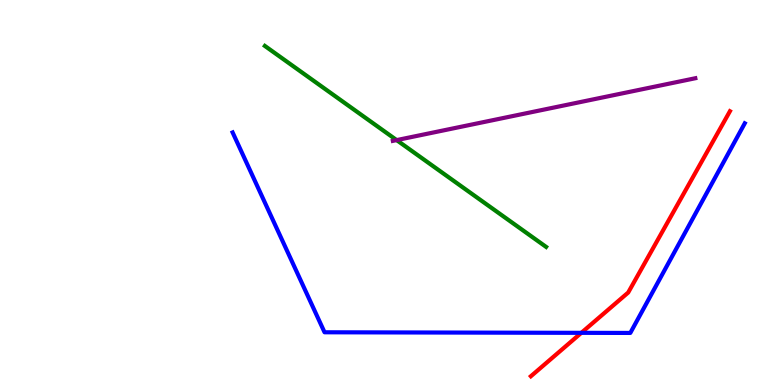[{'lines': ['blue', 'red'], 'intersections': [{'x': 7.5, 'y': 1.36}]}, {'lines': ['green', 'red'], 'intersections': []}, {'lines': ['purple', 'red'], 'intersections': []}, {'lines': ['blue', 'green'], 'intersections': []}, {'lines': ['blue', 'purple'], 'intersections': []}, {'lines': ['green', 'purple'], 'intersections': [{'x': 5.12, 'y': 6.36}]}]